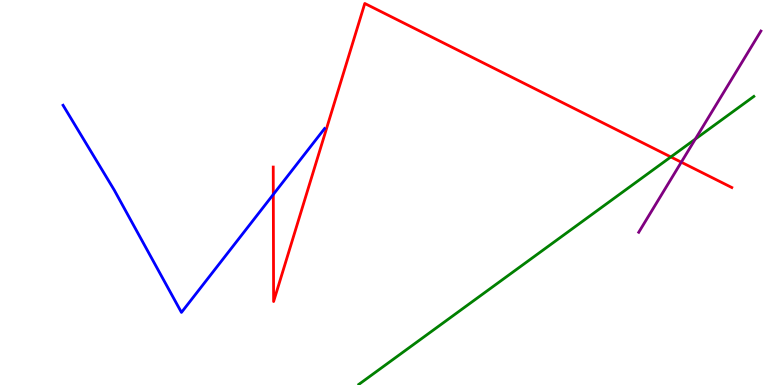[{'lines': ['blue', 'red'], 'intersections': [{'x': 3.53, 'y': 4.95}]}, {'lines': ['green', 'red'], 'intersections': [{'x': 8.66, 'y': 5.92}]}, {'lines': ['purple', 'red'], 'intersections': [{'x': 8.79, 'y': 5.79}]}, {'lines': ['blue', 'green'], 'intersections': []}, {'lines': ['blue', 'purple'], 'intersections': []}, {'lines': ['green', 'purple'], 'intersections': [{'x': 8.97, 'y': 6.39}]}]